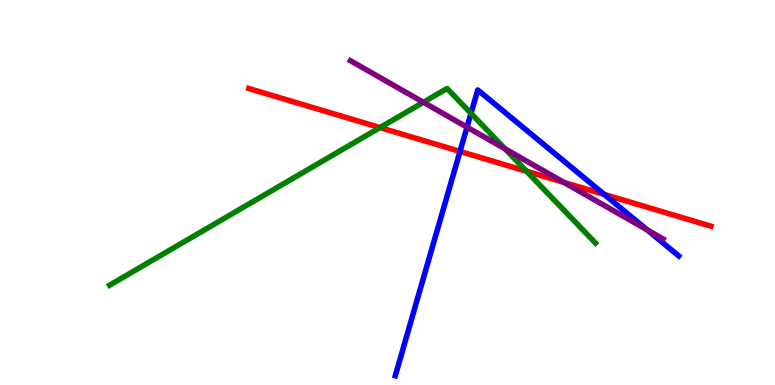[{'lines': ['blue', 'red'], 'intersections': [{'x': 5.94, 'y': 6.07}, {'x': 7.8, 'y': 4.95}]}, {'lines': ['green', 'red'], 'intersections': [{'x': 4.9, 'y': 6.69}, {'x': 6.79, 'y': 5.55}]}, {'lines': ['purple', 'red'], 'intersections': [{'x': 7.28, 'y': 5.26}]}, {'lines': ['blue', 'green'], 'intersections': [{'x': 6.08, 'y': 7.05}]}, {'lines': ['blue', 'purple'], 'intersections': [{'x': 6.03, 'y': 6.7}, {'x': 8.35, 'y': 4.03}]}, {'lines': ['green', 'purple'], 'intersections': [{'x': 5.46, 'y': 7.34}, {'x': 6.52, 'y': 6.13}]}]